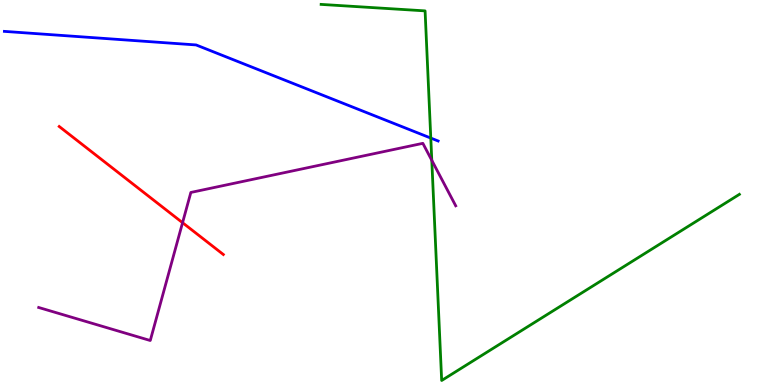[{'lines': ['blue', 'red'], 'intersections': []}, {'lines': ['green', 'red'], 'intersections': []}, {'lines': ['purple', 'red'], 'intersections': [{'x': 2.36, 'y': 4.22}]}, {'lines': ['blue', 'green'], 'intersections': [{'x': 5.56, 'y': 6.41}]}, {'lines': ['blue', 'purple'], 'intersections': []}, {'lines': ['green', 'purple'], 'intersections': [{'x': 5.57, 'y': 5.84}]}]